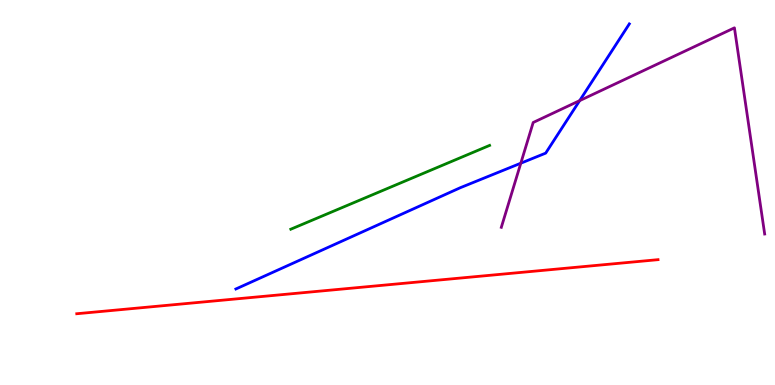[{'lines': ['blue', 'red'], 'intersections': []}, {'lines': ['green', 'red'], 'intersections': []}, {'lines': ['purple', 'red'], 'intersections': []}, {'lines': ['blue', 'green'], 'intersections': []}, {'lines': ['blue', 'purple'], 'intersections': [{'x': 6.72, 'y': 5.76}, {'x': 7.48, 'y': 7.39}]}, {'lines': ['green', 'purple'], 'intersections': []}]